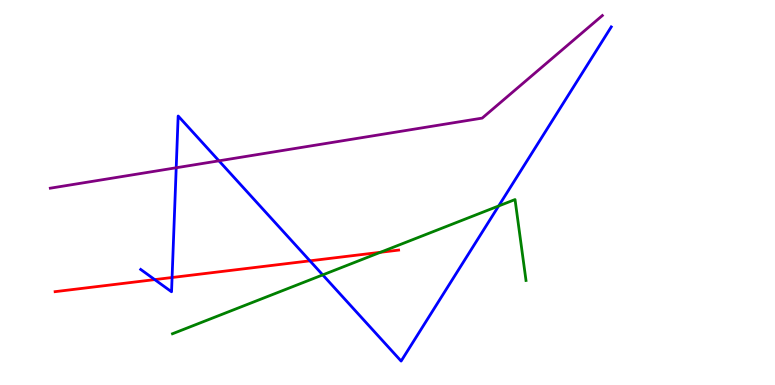[{'lines': ['blue', 'red'], 'intersections': [{'x': 2.0, 'y': 2.74}, {'x': 2.22, 'y': 2.79}, {'x': 4.0, 'y': 3.23}]}, {'lines': ['green', 'red'], 'intersections': [{'x': 4.91, 'y': 3.45}]}, {'lines': ['purple', 'red'], 'intersections': []}, {'lines': ['blue', 'green'], 'intersections': [{'x': 4.16, 'y': 2.86}, {'x': 6.43, 'y': 4.65}]}, {'lines': ['blue', 'purple'], 'intersections': [{'x': 2.27, 'y': 5.64}, {'x': 2.83, 'y': 5.82}]}, {'lines': ['green', 'purple'], 'intersections': []}]